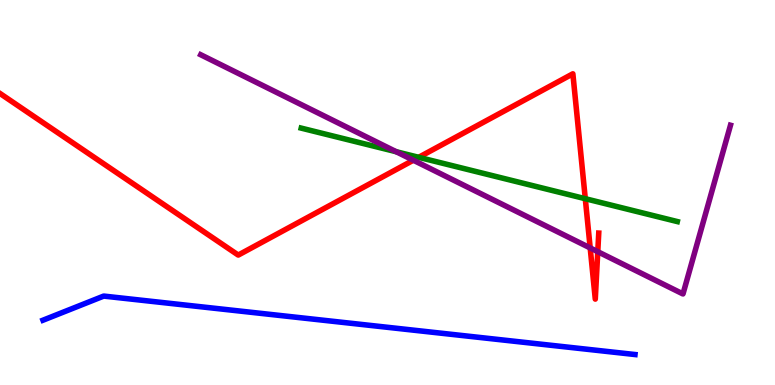[{'lines': ['blue', 'red'], 'intersections': []}, {'lines': ['green', 'red'], 'intersections': [{'x': 5.4, 'y': 5.91}, {'x': 7.55, 'y': 4.84}]}, {'lines': ['purple', 'red'], 'intersections': [{'x': 5.33, 'y': 5.84}, {'x': 7.62, 'y': 3.56}, {'x': 7.71, 'y': 3.46}]}, {'lines': ['blue', 'green'], 'intersections': []}, {'lines': ['blue', 'purple'], 'intersections': []}, {'lines': ['green', 'purple'], 'intersections': [{'x': 5.11, 'y': 6.06}]}]